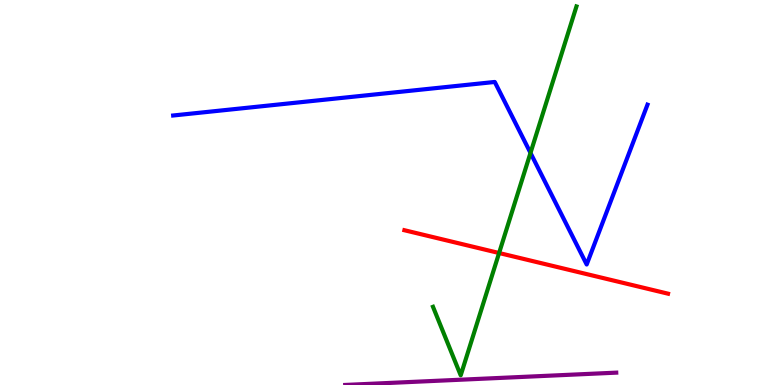[{'lines': ['blue', 'red'], 'intersections': []}, {'lines': ['green', 'red'], 'intersections': [{'x': 6.44, 'y': 3.43}]}, {'lines': ['purple', 'red'], 'intersections': []}, {'lines': ['blue', 'green'], 'intersections': [{'x': 6.85, 'y': 6.03}]}, {'lines': ['blue', 'purple'], 'intersections': []}, {'lines': ['green', 'purple'], 'intersections': []}]